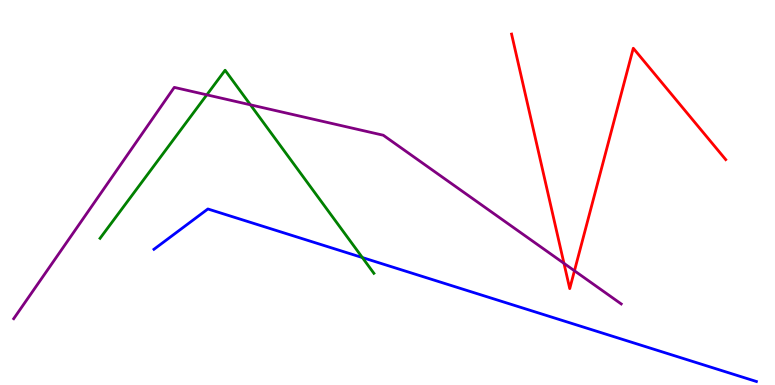[{'lines': ['blue', 'red'], 'intersections': []}, {'lines': ['green', 'red'], 'intersections': []}, {'lines': ['purple', 'red'], 'intersections': [{'x': 7.28, 'y': 3.16}, {'x': 7.41, 'y': 2.97}]}, {'lines': ['blue', 'green'], 'intersections': [{'x': 4.68, 'y': 3.31}]}, {'lines': ['blue', 'purple'], 'intersections': []}, {'lines': ['green', 'purple'], 'intersections': [{'x': 2.67, 'y': 7.54}, {'x': 3.23, 'y': 7.28}]}]